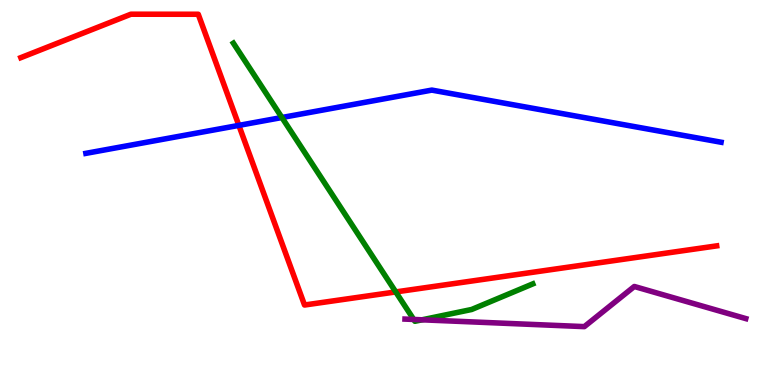[{'lines': ['blue', 'red'], 'intersections': [{'x': 3.08, 'y': 6.74}]}, {'lines': ['green', 'red'], 'intersections': [{'x': 5.11, 'y': 2.42}]}, {'lines': ['purple', 'red'], 'intersections': []}, {'lines': ['blue', 'green'], 'intersections': [{'x': 3.64, 'y': 6.95}]}, {'lines': ['blue', 'purple'], 'intersections': []}, {'lines': ['green', 'purple'], 'intersections': [{'x': 5.34, 'y': 1.7}, {'x': 5.45, 'y': 1.69}]}]